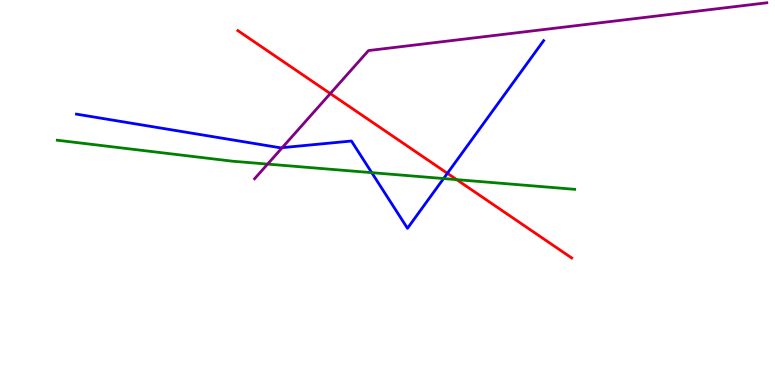[{'lines': ['blue', 'red'], 'intersections': [{'x': 5.77, 'y': 5.5}]}, {'lines': ['green', 'red'], 'intersections': [{'x': 5.89, 'y': 5.33}]}, {'lines': ['purple', 'red'], 'intersections': [{'x': 4.26, 'y': 7.57}]}, {'lines': ['blue', 'green'], 'intersections': [{'x': 4.8, 'y': 5.52}, {'x': 5.72, 'y': 5.36}]}, {'lines': ['blue', 'purple'], 'intersections': [{'x': 3.64, 'y': 6.16}]}, {'lines': ['green', 'purple'], 'intersections': [{'x': 3.45, 'y': 5.74}]}]